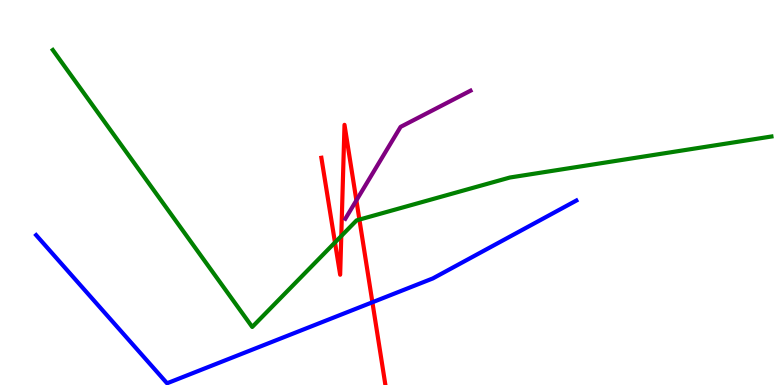[{'lines': ['blue', 'red'], 'intersections': [{'x': 4.81, 'y': 2.15}]}, {'lines': ['green', 'red'], 'intersections': [{'x': 4.32, 'y': 3.7}, {'x': 4.4, 'y': 3.87}, {'x': 4.64, 'y': 4.3}]}, {'lines': ['purple', 'red'], 'intersections': [{'x': 4.6, 'y': 4.8}]}, {'lines': ['blue', 'green'], 'intersections': []}, {'lines': ['blue', 'purple'], 'intersections': []}, {'lines': ['green', 'purple'], 'intersections': []}]